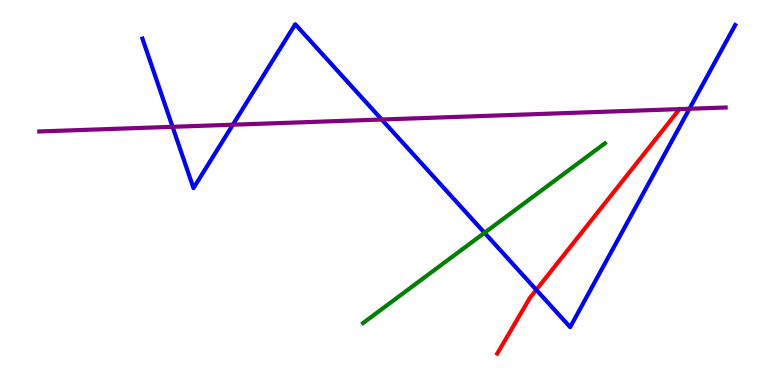[{'lines': ['blue', 'red'], 'intersections': [{'x': 6.92, 'y': 2.47}]}, {'lines': ['green', 'red'], 'intersections': []}, {'lines': ['purple', 'red'], 'intersections': []}, {'lines': ['blue', 'green'], 'intersections': [{'x': 6.25, 'y': 3.95}]}, {'lines': ['blue', 'purple'], 'intersections': [{'x': 2.23, 'y': 6.71}, {'x': 3.0, 'y': 6.76}, {'x': 4.93, 'y': 6.9}, {'x': 8.9, 'y': 7.17}]}, {'lines': ['green', 'purple'], 'intersections': []}]